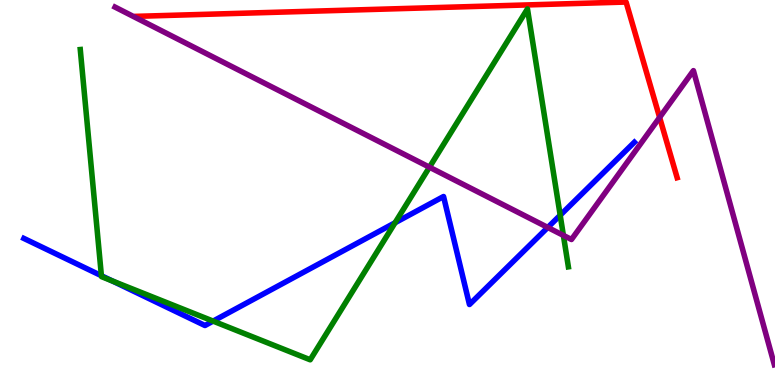[{'lines': ['blue', 'red'], 'intersections': []}, {'lines': ['green', 'red'], 'intersections': []}, {'lines': ['purple', 'red'], 'intersections': [{'x': 8.51, 'y': 6.95}]}, {'lines': ['blue', 'green'], 'intersections': [{'x': 1.31, 'y': 2.84}, {'x': 1.45, 'y': 2.7}, {'x': 2.75, 'y': 1.66}, {'x': 5.1, 'y': 4.21}, {'x': 7.23, 'y': 4.41}]}, {'lines': ['blue', 'purple'], 'intersections': [{'x': 7.07, 'y': 4.09}]}, {'lines': ['green', 'purple'], 'intersections': [{'x': 5.54, 'y': 5.66}, {'x': 7.27, 'y': 3.89}]}]